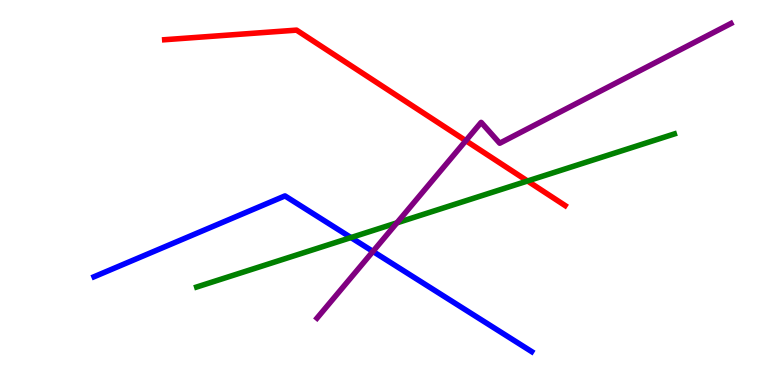[{'lines': ['blue', 'red'], 'intersections': []}, {'lines': ['green', 'red'], 'intersections': [{'x': 6.81, 'y': 5.3}]}, {'lines': ['purple', 'red'], 'intersections': [{'x': 6.01, 'y': 6.35}]}, {'lines': ['blue', 'green'], 'intersections': [{'x': 4.53, 'y': 3.83}]}, {'lines': ['blue', 'purple'], 'intersections': [{'x': 4.81, 'y': 3.47}]}, {'lines': ['green', 'purple'], 'intersections': [{'x': 5.12, 'y': 4.21}]}]